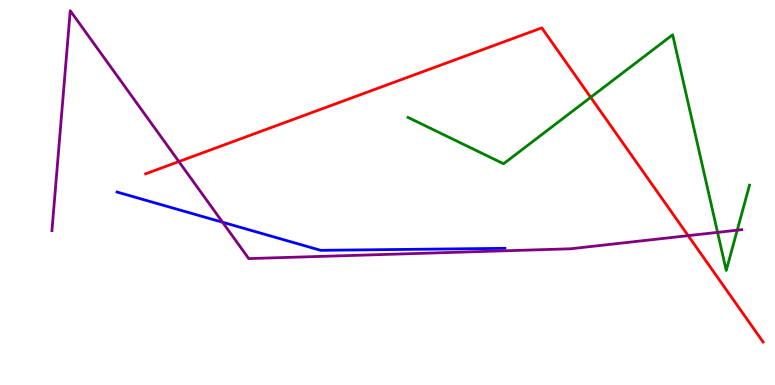[{'lines': ['blue', 'red'], 'intersections': []}, {'lines': ['green', 'red'], 'intersections': [{'x': 7.62, 'y': 7.47}]}, {'lines': ['purple', 'red'], 'intersections': [{'x': 2.31, 'y': 5.8}, {'x': 8.88, 'y': 3.88}]}, {'lines': ['blue', 'green'], 'intersections': []}, {'lines': ['blue', 'purple'], 'intersections': [{'x': 2.87, 'y': 4.23}]}, {'lines': ['green', 'purple'], 'intersections': [{'x': 9.26, 'y': 3.96}, {'x': 9.51, 'y': 4.02}]}]